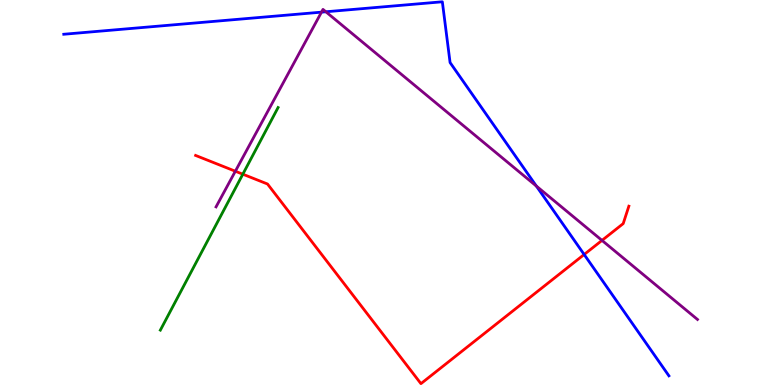[{'lines': ['blue', 'red'], 'intersections': [{'x': 7.54, 'y': 3.39}]}, {'lines': ['green', 'red'], 'intersections': [{'x': 3.13, 'y': 5.48}]}, {'lines': ['purple', 'red'], 'intersections': [{'x': 3.04, 'y': 5.55}, {'x': 7.77, 'y': 3.76}]}, {'lines': ['blue', 'green'], 'intersections': []}, {'lines': ['blue', 'purple'], 'intersections': [{'x': 4.15, 'y': 9.68}, {'x': 4.2, 'y': 9.69}, {'x': 6.92, 'y': 5.17}]}, {'lines': ['green', 'purple'], 'intersections': []}]